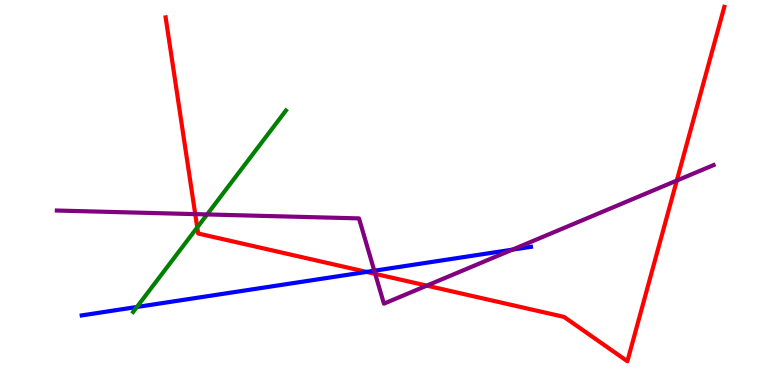[{'lines': ['blue', 'red'], 'intersections': [{'x': 4.73, 'y': 2.94}]}, {'lines': ['green', 'red'], 'intersections': [{'x': 2.55, 'y': 4.09}]}, {'lines': ['purple', 'red'], 'intersections': [{'x': 2.52, 'y': 4.44}, {'x': 4.84, 'y': 2.89}, {'x': 5.51, 'y': 2.58}, {'x': 8.73, 'y': 5.31}]}, {'lines': ['blue', 'green'], 'intersections': [{'x': 1.77, 'y': 2.03}]}, {'lines': ['blue', 'purple'], 'intersections': [{'x': 4.83, 'y': 2.97}, {'x': 6.61, 'y': 3.52}]}, {'lines': ['green', 'purple'], 'intersections': [{'x': 2.67, 'y': 4.43}]}]